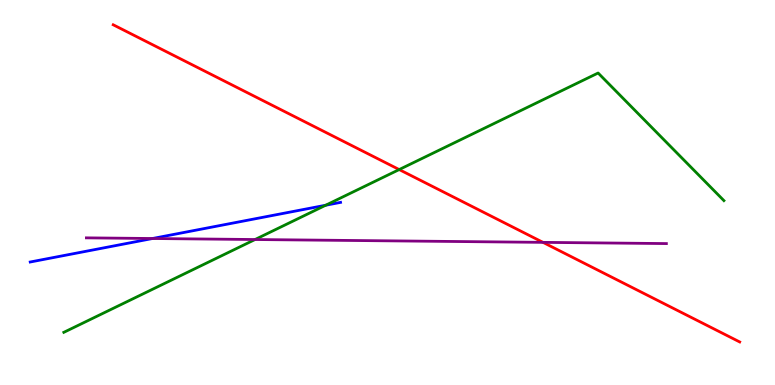[{'lines': ['blue', 'red'], 'intersections': []}, {'lines': ['green', 'red'], 'intersections': [{'x': 5.15, 'y': 5.6}]}, {'lines': ['purple', 'red'], 'intersections': [{'x': 7.01, 'y': 3.7}]}, {'lines': ['blue', 'green'], 'intersections': [{'x': 4.2, 'y': 4.67}]}, {'lines': ['blue', 'purple'], 'intersections': [{'x': 1.97, 'y': 3.8}]}, {'lines': ['green', 'purple'], 'intersections': [{'x': 3.29, 'y': 3.78}]}]